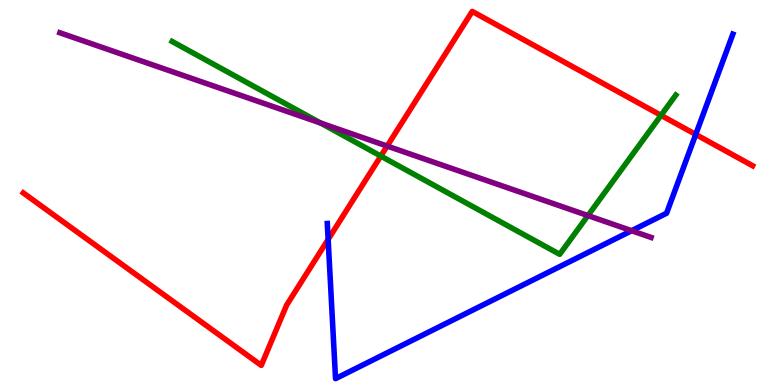[{'lines': ['blue', 'red'], 'intersections': [{'x': 4.23, 'y': 3.78}, {'x': 8.98, 'y': 6.51}]}, {'lines': ['green', 'red'], 'intersections': [{'x': 4.91, 'y': 5.95}, {'x': 8.53, 'y': 7.0}]}, {'lines': ['purple', 'red'], 'intersections': [{'x': 5.0, 'y': 6.21}]}, {'lines': ['blue', 'green'], 'intersections': []}, {'lines': ['blue', 'purple'], 'intersections': [{'x': 8.15, 'y': 4.01}]}, {'lines': ['green', 'purple'], 'intersections': [{'x': 4.14, 'y': 6.8}, {'x': 7.59, 'y': 4.4}]}]